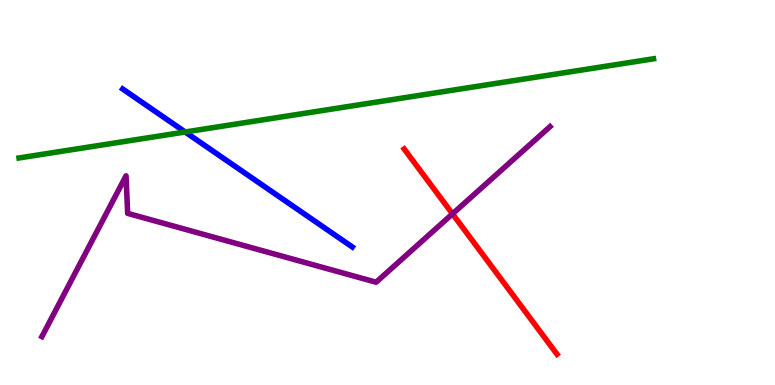[{'lines': ['blue', 'red'], 'intersections': []}, {'lines': ['green', 'red'], 'intersections': []}, {'lines': ['purple', 'red'], 'intersections': [{'x': 5.84, 'y': 4.45}]}, {'lines': ['blue', 'green'], 'intersections': [{'x': 2.39, 'y': 6.57}]}, {'lines': ['blue', 'purple'], 'intersections': []}, {'lines': ['green', 'purple'], 'intersections': []}]